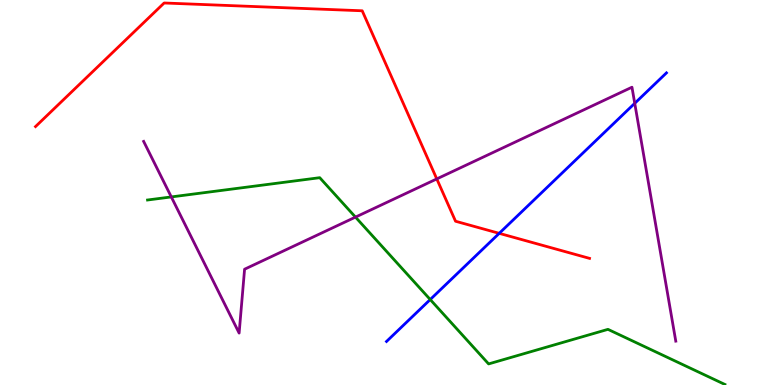[{'lines': ['blue', 'red'], 'intersections': [{'x': 6.44, 'y': 3.94}]}, {'lines': ['green', 'red'], 'intersections': []}, {'lines': ['purple', 'red'], 'intersections': [{'x': 5.64, 'y': 5.35}]}, {'lines': ['blue', 'green'], 'intersections': [{'x': 5.55, 'y': 2.22}]}, {'lines': ['blue', 'purple'], 'intersections': [{'x': 8.19, 'y': 7.32}]}, {'lines': ['green', 'purple'], 'intersections': [{'x': 2.21, 'y': 4.89}, {'x': 4.59, 'y': 4.36}]}]